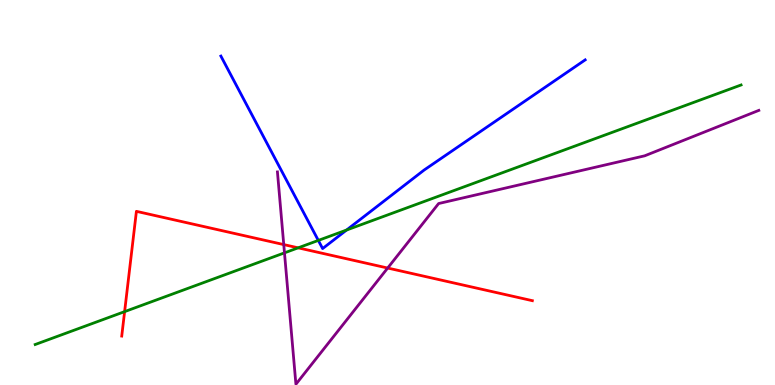[{'lines': ['blue', 'red'], 'intersections': []}, {'lines': ['green', 'red'], 'intersections': [{'x': 1.61, 'y': 1.91}, {'x': 3.85, 'y': 3.56}]}, {'lines': ['purple', 'red'], 'intersections': [{'x': 3.66, 'y': 3.65}, {'x': 5.0, 'y': 3.04}]}, {'lines': ['blue', 'green'], 'intersections': [{'x': 4.11, 'y': 3.76}, {'x': 4.47, 'y': 4.03}]}, {'lines': ['blue', 'purple'], 'intersections': []}, {'lines': ['green', 'purple'], 'intersections': [{'x': 3.67, 'y': 3.43}]}]